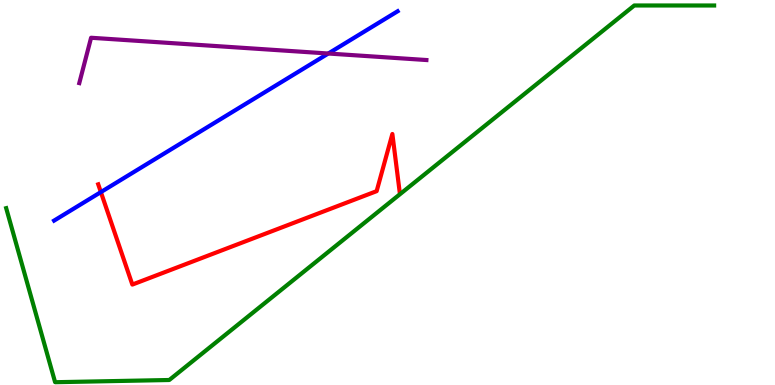[{'lines': ['blue', 'red'], 'intersections': [{'x': 1.3, 'y': 5.01}]}, {'lines': ['green', 'red'], 'intersections': []}, {'lines': ['purple', 'red'], 'intersections': []}, {'lines': ['blue', 'green'], 'intersections': []}, {'lines': ['blue', 'purple'], 'intersections': [{'x': 4.24, 'y': 8.61}]}, {'lines': ['green', 'purple'], 'intersections': []}]